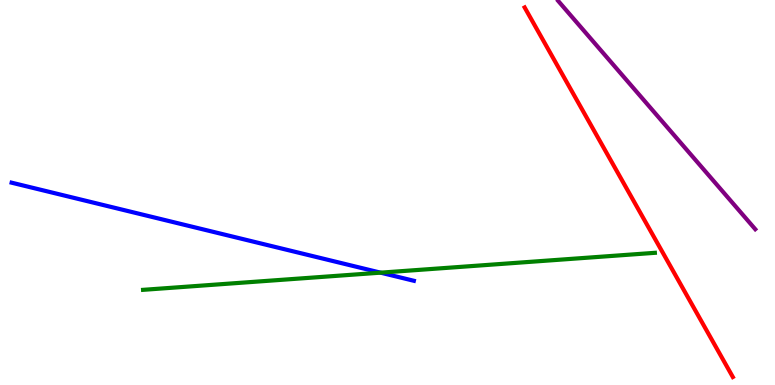[{'lines': ['blue', 'red'], 'intersections': []}, {'lines': ['green', 'red'], 'intersections': []}, {'lines': ['purple', 'red'], 'intersections': []}, {'lines': ['blue', 'green'], 'intersections': [{'x': 4.91, 'y': 2.92}]}, {'lines': ['blue', 'purple'], 'intersections': []}, {'lines': ['green', 'purple'], 'intersections': []}]